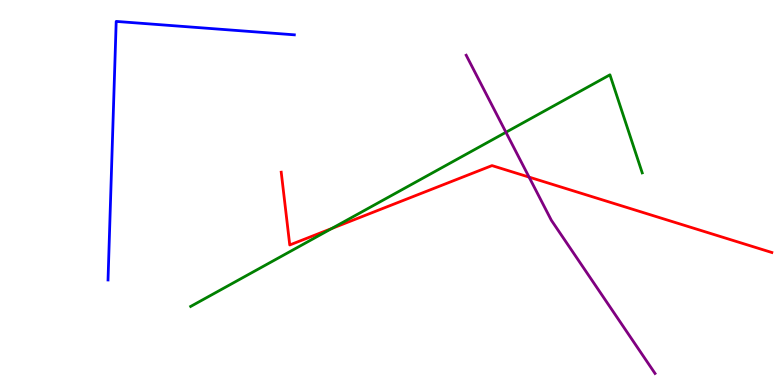[{'lines': ['blue', 'red'], 'intersections': []}, {'lines': ['green', 'red'], 'intersections': [{'x': 4.28, 'y': 4.07}]}, {'lines': ['purple', 'red'], 'intersections': [{'x': 6.83, 'y': 5.4}]}, {'lines': ['blue', 'green'], 'intersections': []}, {'lines': ['blue', 'purple'], 'intersections': []}, {'lines': ['green', 'purple'], 'intersections': [{'x': 6.53, 'y': 6.56}]}]